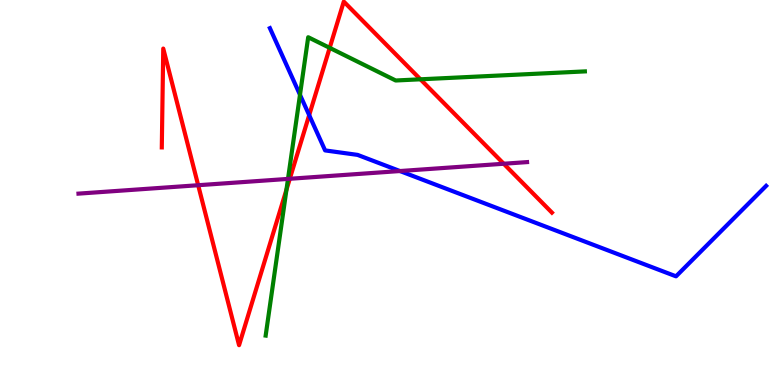[{'lines': ['blue', 'red'], 'intersections': [{'x': 3.99, 'y': 7.01}]}, {'lines': ['green', 'red'], 'intersections': [{'x': 3.7, 'y': 5.07}, {'x': 4.25, 'y': 8.76}, {'x': 5.42, 'y': 7.94}]}, {'lines': ['purple', 'red'], 'intersections': [{'x': 2.56, 'y': 5.19}, {'x': 3.74, 'y': 5.36}, {'x': 6.5, 'y': 5.75}]}, {'lines': ['blue', 'green'], 'intersections': [{'x': 3.87, 'y': 7.54}]}, {'lines': ['blue', 'purple'], 'intersections': [{'x': 5.16, 'y': 5.56}]}, {'lines': ['green', 'purple'], 'intersections': [{'x': 3.72, 'y': 5.35}]}]